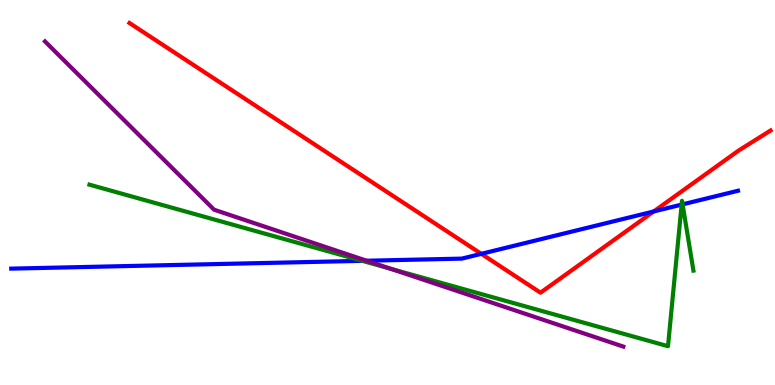[{'lines': ['blue', 'red'], 'intersections': [{'x': 6.21, 'y': 3.41}, {'x': 8.43, 'y': 4.51}]}, {'lines': ['green', 'red'], 'intersections': []}, {'lines': ['purple', 'red'], 'intersections': []}, {'lines': ['blue', 'green'], 'intersections': [{'x': 4.67, 'y': 3.23}, {'x': 8.8, 'y': 4.69}, {'x': 8.81, 'y': 4.69}]}, {'lines': ['blue', 'purple'], 'intersections': [{'x': 4.73, 'y': 3.23}]}, {'lines': ['green', 'purple'], 'intersections': [{'x': 5.04, 'y': 3.02}]}]